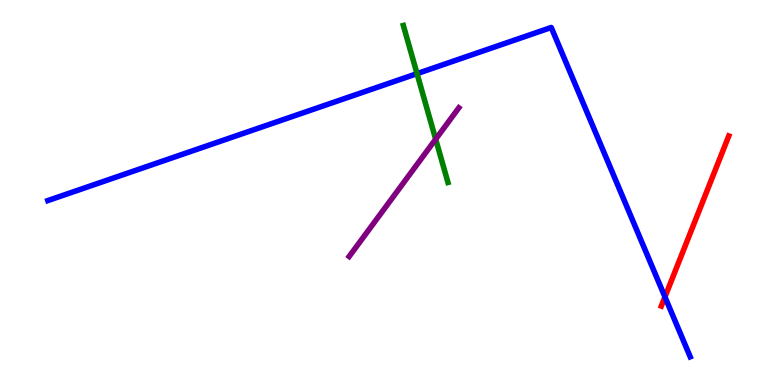[{'lines': ['blue', 'red'], 'intersections': [{'x': 8.58, 'y': 2.29}]}, {'lines': ['green', 'red'], 'intersections': []}, {'lines': ['purple', 'red'], 'intersections': []}, {'lines': ['blue', 'green'], 'intersections': [{'x': 5.38, 'y': 8.09}]}, {'lines': ['blue', 'purple'], 'intersections': []}, {'lines': ['green', 'purple'], 'intersections': [{'x': 5.62, 'y': 6.38}]}]